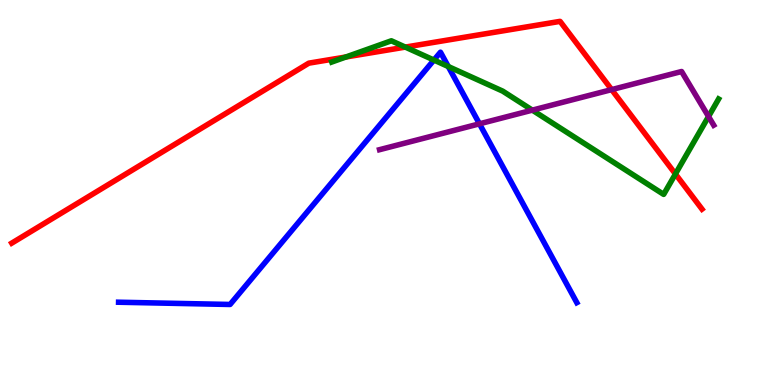[{'lines': ['blue', 'red'], 'intersections': []}, {'lines': ['green', 'red'], 'intersections': [{'x': 4.46, 'y': 8.52}, {'x': 5.23, 'y': 8.78}, {'x': 8.72, 'y': 5.48}]}, {'lines': ['purple', 'red'], 'intersections': [{'x': 7.89, 'y': 7.67}]}, {'lines': ['blue', 'green'], 'intersections': [{'x': 5.6, 'y': 8.44}, {'x': 5.78, 'y': 8.27}]}, {'lines': ['blue', 'purple'], 'intersections': [{'x': 6.19, 'y': 6.78}]}, {'lines': ['green', 'purple'], 'intersections': [{'x': 6.87, 'y': 7.14}, {'x': 9.14, 'y': 6.97}]}]